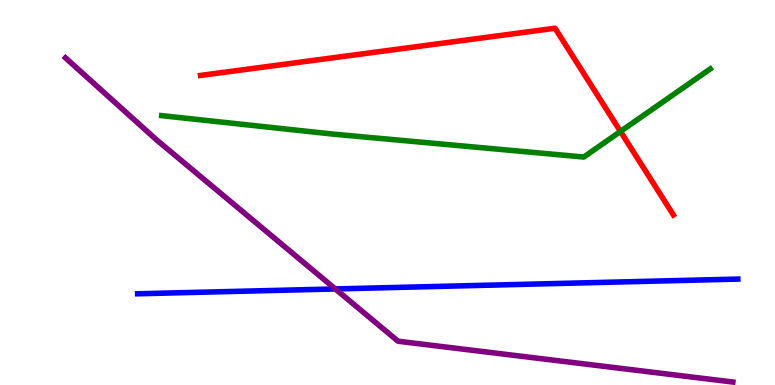[{'lines': ['blue', 'red'], 'intersections': []}, {'lines': ['green', 'red'], 'intersections': [{'x': 8.01, 'y': 6.59}]}, {'lines': ['purple', 'red'], 'intersections': []}, {'lines': ['blue', 'green'], 'intersections': []}, {'lines': ['blue', 'purple'], 'intersections': [{'x': 4.33, 'y': 2.5}]}, {'lines': ['green', 'purple'], 'intersections': []}]